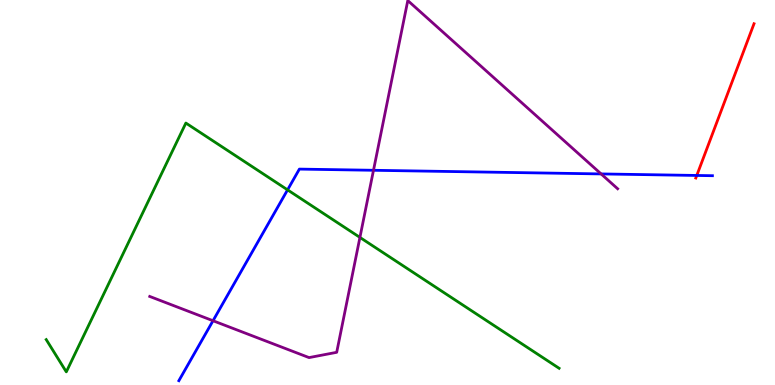[{'lines': ['blue', 'red'], 'intersections': [{'x': 8.99, 'y': 5.44}]}, {'lines': ['green', 'red'], 'intersections': []}, {'lines': ['purple', 'red'], 'intersections': []}, {'lines': ['blue', 'green'], 'intersections': [{'x': 3.71, 'y': 5.07}]}, {'lines': ['blue', 'purple'], 'intersections': [{'x': 2.75, 'y': 1.67}, {'x': 4.82, 'y': 5.58}, {'x': 7.76, 'y': 5.48}]}, {'lines': ['green', 'purple'], 'intersections': [{'x': 4.64, 'y': 3.83}]}]